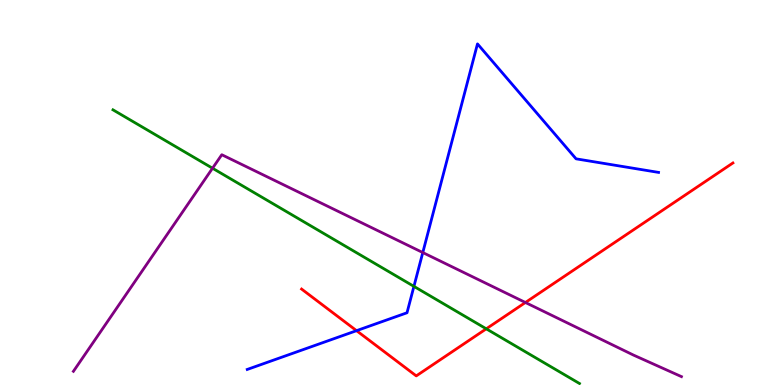[{'lines': ['blue', 'red'], 'intersections': [{'x': 4.6, 'y': 1.41}]}, {'lines': ['green', 'red'], 'intersections': [{'x': 6.27, 'y': 1.46}]}, {'lines': ['purple', 'red'], 'intersections': [{'x': 6.78, 'y': 2.14}]}, {'lines': ['blue', 'green'], 'intersections': [{'x': 5.34, 'y': 2.56}]}, {'lines': ['blue', 'purple'], 'intersections': [{'x': 5.46, 'y': 3.44}]}, {'lines': ['green', 'purple'], 'intersections': [{'x': 2.74, 'y': 5.63}]}]